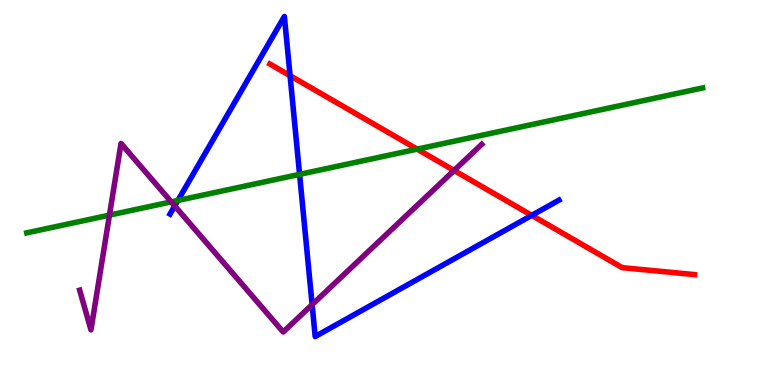[{'lines': ['blue', 'red'], 'intersections': [{'x': 3.74, 'y': 8.03}, {'x': 6.86, 'y': 4.41}]}, {'lines': ['green', 'red'], 'intersections': [{'x': 5.38, 'y': 6.13}]}, {'lines': ['purple', 'red'], 'intersections': [{'x': 5.86, 'y': 5.57}]}, {'lines': ['blue', 'green'], 'intersections': [{'x': 2.3, 'y': 4.79}, {'x': 3.87, 'y': 5.47}]}, {'lines': ['blue', 'purple'], 'intersections': [{'x': 2.25, 'y': 4.65}, {'x': 4.03, 'y': 2.09}]}, {'lines': ['green', 'purple'], 'intersections': [{'x': 1.41, 'y': 4.41}, {'x': 2.21, 'y': 4.76}]}]